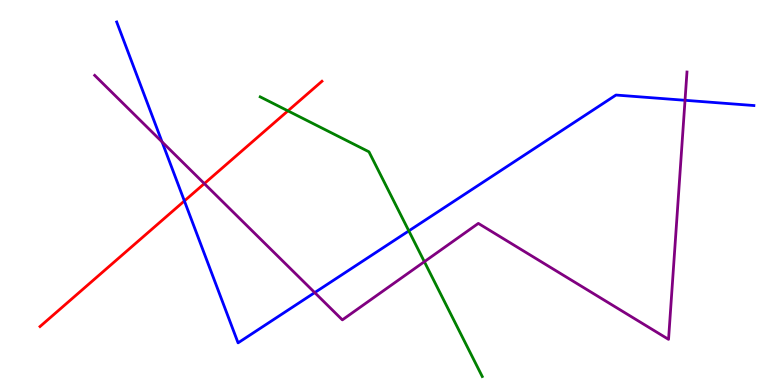[{'lines': ['blue', 'red'], 'intersections': [{'x': 2.38, 'y': 4.78}]}, {'lines': ['green', 'red'], 'intersections': [{'x': 3.72, 'y': 7.12}]}, {'lines': ['purple', 'red'], 'intersections': [{'x': 2.64, 'y': 5.23}]}, {'lines': ['blue', 'green'], 'intersections': [{'x': 5.28, 'y': 4.0}]}, {'lines': ['blue', 'purple'], 'intersections': [{'x': 2.09, 'y': 6.32}, {'x': 4.06, 'y': 2.4}, {'x': 8.84, 'y': 7.39}]}, {'lines': ['green', 'purple'], 'intersections': [{'x': 5.48, 'y': 3.2}]}]